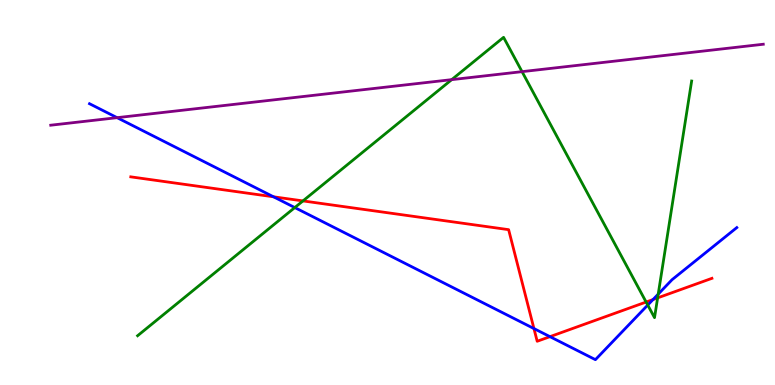[{'lines': ['blue', 'red'], 'intersections': [{'x': 3.53, 'y': 4.89}, {'x': 6.89, 'y': 1.47}, {'x': 7.1, 'y': 1.26}, {'x': 8.43, 'y': 2.22}]}, {'lines': ['green', 'red'], 'intersections': [{'x': 3.91, 'y': 4.78}, {'x': 8.34, 'y': 2.15}, {'x': 8.49, 'y': 2.26}]}, {'lines': ['purple', 'red'], 'intersections': []}, {'lines': ['blue', 'green'], 'intersections': [{'x': 3.8, 'y': 4.61}, {'x': 8.36, 'y': 2.08}, {'x': 8.49, 'y': 2.36}]}, {'lines': ['blue', 'purple'], 'intersections': [{'x': 1.51, 'y': 6.94}]}, {'lines': ['green', 'purple'], 'intersections': [{'x': 5.83, 'y': 7.93}, {'x': 6.74, 'y': 8.14}]}]